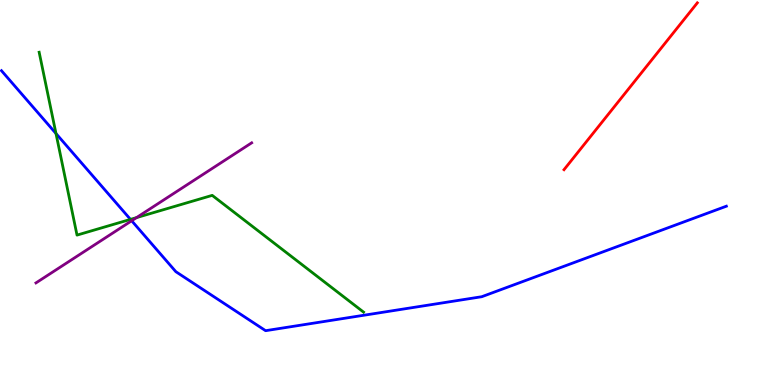[{'lines': ['blue', 'red'], 'intersections': []}, {'lines': ['green', 'red'], 'intersections': []}, {'lines': ['purple', 'red'], 'intersections': []}, {'lines': ['blue', 'green'], 'intersections': [{'x': 0.722, 'y': 6.53}, {'x': 1.68, 'y': 4.3}]}, {'lines': ['blue', 'purple'], 'intersections': [{'x': 1.7, 'y': 4.27}]}, {'lines': ['green', 'purple'], 'intersections': [{'x': 1.76, 'y': 4.35}]}]